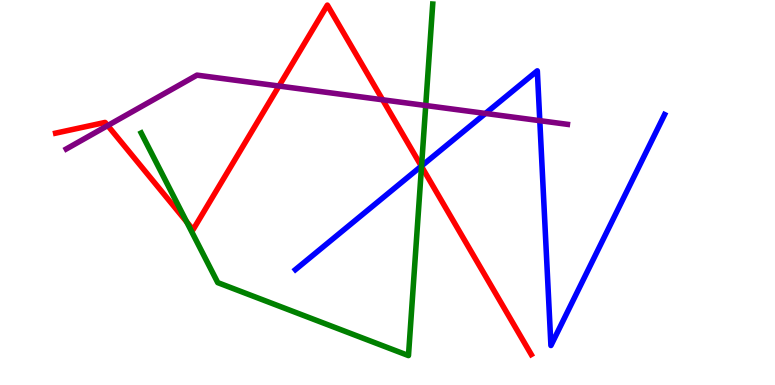[{'lines': ['blue', 'red'], 'intersections': [{'x': 5.44, 'y': 5.68}]}, {'lines': ['green', 'red'], 'intersections': [{'x': 2.41, 'y': 4.24}, {'x': 5.44, 'y': 5.68}]}, {'lines': ['purple', 'red'], 'intersections': [{'x': 1.39, 'y': 6.74}, {'x': 3.6, 'y': 7.77}, {'x': 4.94, 'y': 7.41}]}, {'lines': ['blue', 'green'], 'intersections': [{'x': 5.44, 'y': 5.69}]}, {'lines': ['blue', 'purple'], 'intersections': [{'x': 6.26, 'y': 7.05}, {'x': 6.97, 'y': 6.87}]}, {'lines': ['green', 'purple'], 'intersections': [{'x': 5.49, 'y': 7.26}]}]